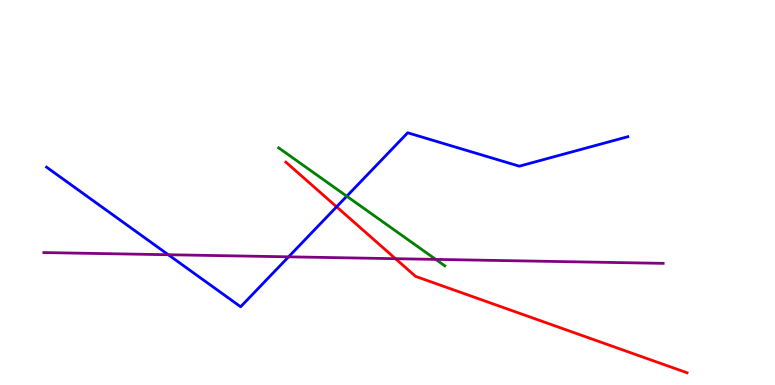[{'lines': ['blue', 'red'], 'intersections': [{'x': 4.34, 'y': 4.63}]}, {'lines': ['green', 'red'], 'intersections': []}, {'lines': ['purple', 'red'], 'intersections': [{'x': 5.1, 'y': 3.28}]}, {'lines': ['blue', 'green'], 'intersections': [{'x': 4.47, 'y': 4.9}]}, {'lines': ['blue', 'purple'], 'intersections': [{'x': 2.17, 'y': 3.38}, {'x': 3.72, 'y': 3.33}]}, {'lines': ['green', 'purple'], 'intersections': [{'x': 5.62, 'y': 3.26}]}]